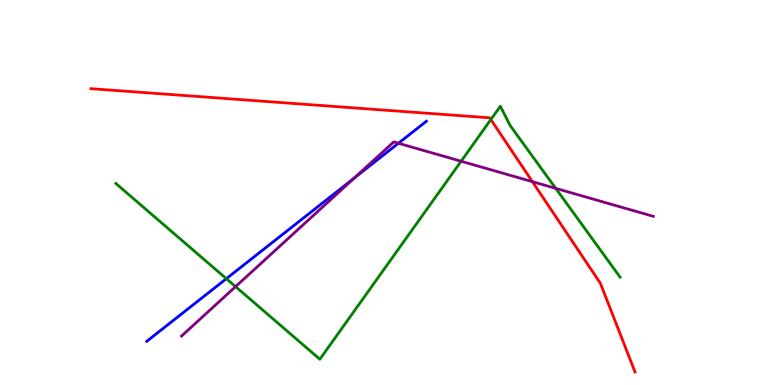[{'lines': ['blue', 'red'], 'intersections': []}, {'lines': ['green', 'red'], 'intersections': [{'x': 6.33, 'y': 6.89}]}, {'lines': ['purple', 'red'], 'intersections': [{'x': 6.87, 'y': 5.28}]}, {'lines': ['blue', 'green'], 'intersections': [{'x': 2.92, 'y': 2.76}]}, {'lines': ['blue', 'purple'], 'intersections': [{'x': 4.57, 'y': 5.38}, {'x': 5.14, 'y': 6.28}]}, {'lines': ['green', 'purple'], 'intersections': [{'x': 3.04, 'y': 2.56}, {'x': 5.95, 'y': 5.81}, {'x': 7.17, 'y': 5.11}]}]